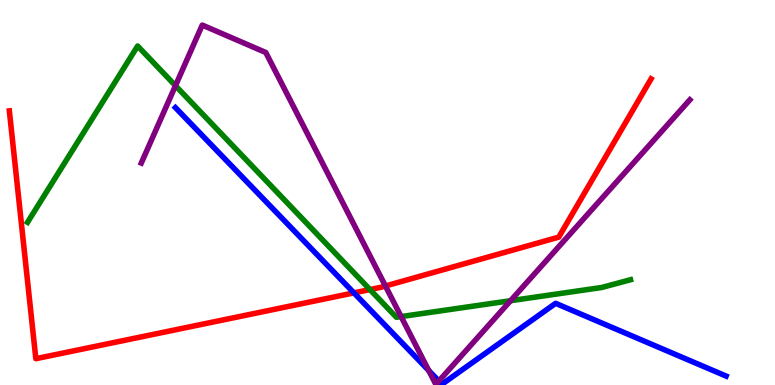[{'lines': ['blue', 'red'], 'intersections': [{'x': 4.57, 'y': 2.39}]}, {'lines': ['green', 'red'], 'intersections': [{'x': 4.77, 'y': 2.48}]}, {'lines': ['purple', 'red'], 'intersections': [{'x': 4.97, 'y': 2.57}]}, {'lines': ['blue', 'green'], 'intersections': []}, {'lines': ['blue', 'purple'], 'intersections': [{'x': 5.53, 'y': 0.375}, {'x': 5.66, 'y': 0.103}]}, {'lines': ['green', 'purple'], 'intersections': [{'x': 2.26, 'y': 7.77}, {'x': 5.18, 'y': 1.78}, {'x': 6.59, 'y': 2.19}]}]